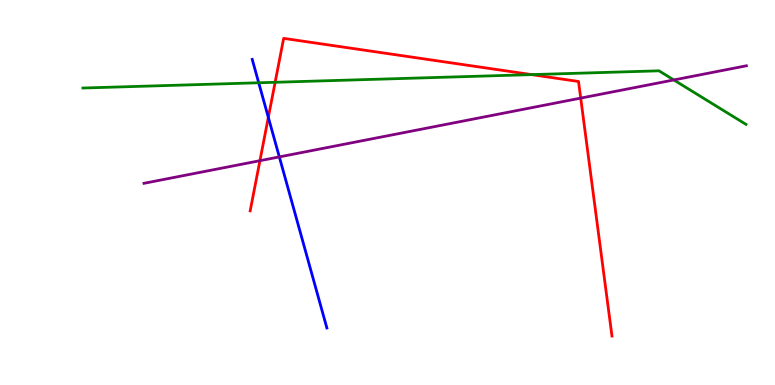[{'lines': ['blue', 'red'], 'intersections': [{'x': 3.46, 'y': 6.95}]}, {'lines': ['green', 'red'], 'intersections': [{'x': 3.55, 'y': 7.86}, {'x': 6.86, 'y': 8.06}]}, {'lines': ['purple', 'red'], 'intersections': [{'x': 3.35, 'y': 5.83}, {'x': 7.49, 'y': 7.45}]}, {'lines': ['blue', 'green'], 'intersections': [{'x': 3.34, 'y': 7.85}]}, {'lines': ['blue', 'purple'], 'intersections': [{'x': 3.6, 'y': 5.92}]}, {'lines': ['green', 'purple'], 'intersections': [{'x': 8.69, 'y': 7.92}]}]